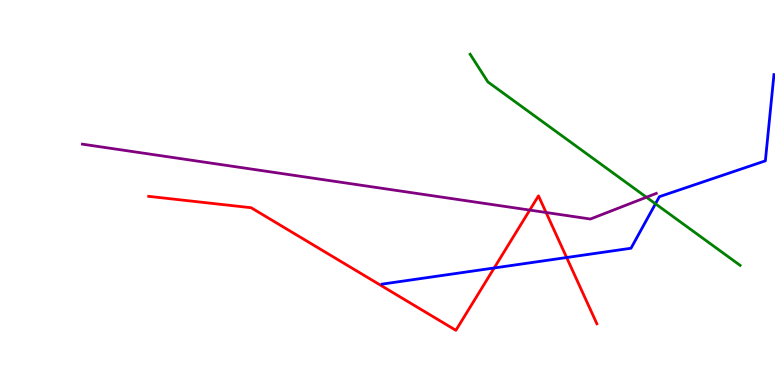[{'lines': ['blue', 'red'], 'intersections': [{'x': 6.38, 'y': 3.04}, {'x': 7.31, 'y': 3.31}]}, {'lines': ['green', 'red'], 'intersections': []}, {'lines': ['purple', 'red'], 'intersections': [{'x': 6.84, 'y': 4.54}, {'x': 7.05, 'y': 4.48}]}, {'lines': ['blue', 'green'], 'intersections': [{'x': 8.46, 'y': 4.71}]}, {'lines': ['blue', 'purple'], 'intersections': []}, {'lines': ['green', 'purple'], 'intersections': [{'x': 8.34, 'y': 4.88}]}]